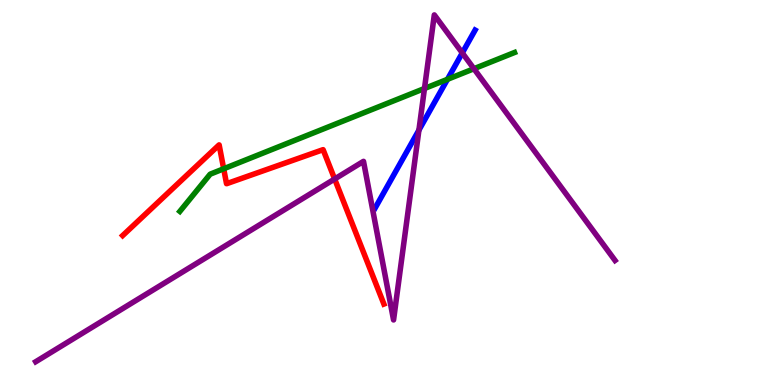[{'lines': ['blue', 'red'], 'intersections': []}, {'lines': ['green', 'red'], 'intersections': [{'x': 2.89, 'y': 5.62}]}, {'lines': ['purple', 'red'], 'intersections': [{'x': 4.32, 'y': 5.35}]}, {'lines': ['blue', 'green'], 'intersections': [{'x': 5.77, 'y': 7.94}]}, {'lines': ['blue', 'purple'], 'intersections': [{'x': 5.41, 'y': 6.62}, {'x': 5.97, 'y': 8.63}]}, {'lines': ['green', 'purple'], 'intersections': [{'x': 5.48, 'y': 7.7}, {'x': 6.12, 'y': 8.21}]}]